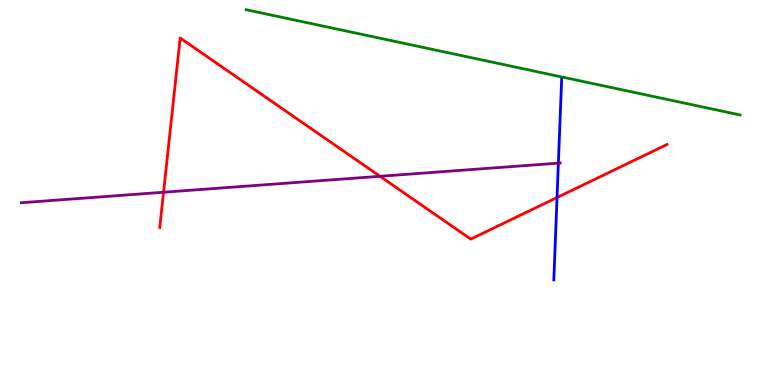[{'lines': ['blue', 'red'], 'intersections': [{'x': 7.19, 'y': 4.87}]}, {'lines': ['green', 'red'], 'intersections': []}, {'lines': ['purple', 'red'], 'intersections': [{'x': 2.11, 'y': 5.01}, {'x': 4.9, 'y': 5.42}]}, {'lines': ['blue', 'green'], 'intersections': []}, {'lines': ['blue', 'purple'], 'intersections': [{'x': 7.2, 'y': 5.76}]}, {'lines': ['green', 'purple'], 'intersections': []}]